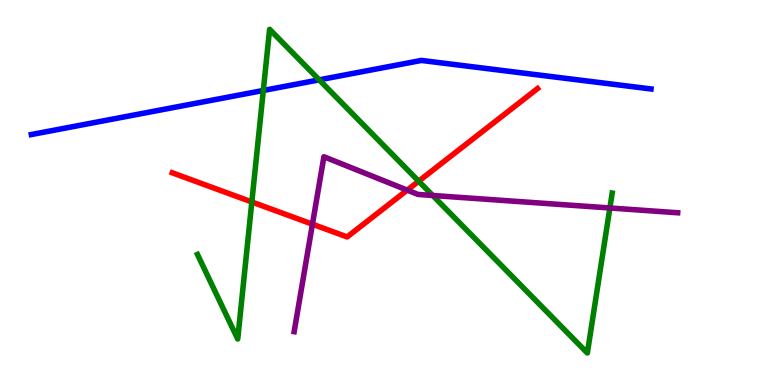[{'lines': ['blue', 'red'], 'intersections': []}, {'lines': ['green', 'red'], 'intersections': [{'x': 3.25, 'y': 4.75}, {'x': 5.4, 'y': 5.29}]}, {'lines': ['purple', 'red'], 'intersections': [{'x': 4.03, 'y': 4.18}, {'x': 5.25, 'y': 5.06}]}, {'lines': ['blue', 'green'], 'intersections': [{'x': 3.4, 'y': 7.65}, {'x': 4.12, 'y': 7.93}]}, {'lines': ['blue', 'purple'], 'intersections': []}, {'lines': ['green', 'purple'], 'intersections': [{'x': 5.58, 'y': 4.92}, {'x': 7.87, 'y': 4.6}]}]